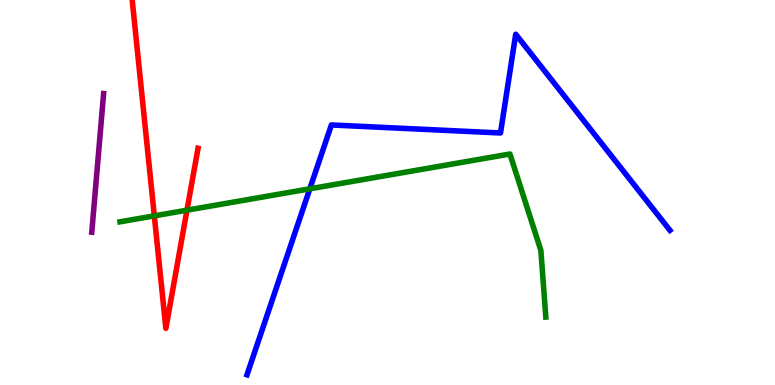[{'lines': ['blue', 'red'], 'intersections': []}, {'lines': ['green', 'red'], 'intersections': [{'x': 1.99, 'y': 4.39}, {'x': 2.41, 'y': 4.54}]}, {'lines': ['purple', 'red'], 'intersections': []}, {'lines': ['blue', 'green'], 'intersections': [{'x': 4.0, 'y': 5.1}]}, {'lines': ['blue', 'purple'], 'intersections': []}, {'lines': ['green', 'purple'], 'intersections': []}]